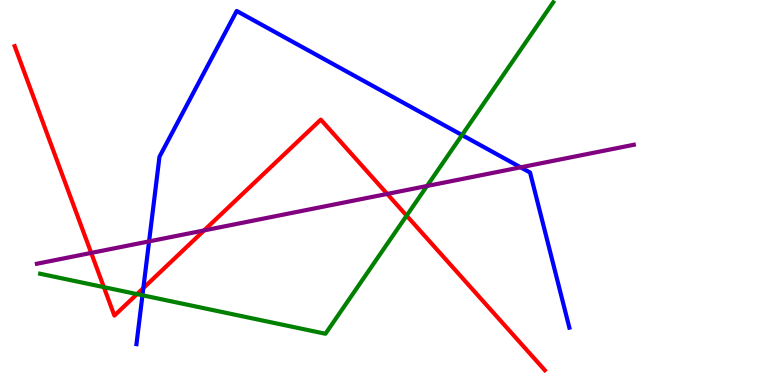[{'lines': ['blue', 'red'], 'intersections': [{'x': 1.85, 'y': 2.52}]}, {'lines': ['green', 'red'], 'intersections': [{'x': 1.34, 'y': 2.54}, {'x': 1.77, 'y': 2.36}, {'x': 5.25, 'y': 4.4}]}, {'lines': ['purple', 'red'], 'intersections': [{'x': 1.18, 'y': 3.43}, {'x': 2.63, 'y': 4.02}, {'x': 5.0, 'y': 4.96}]}, {'lines': ['blue', 'green'], 'intersections': [{'x': 1.84, 'y': 2.33}, {'x': 5.96, 'y': 6.49}]}, {'lines': ['blue', 'purple'], 'intersections': [{'x': 1.92, 'y': 3.73}, {'x': 6.72, 'y': 5.65}]}, {'lines': ['green', 'purple'], 'intersections': [{'x': 5.51, 'y': 5.17}]}]